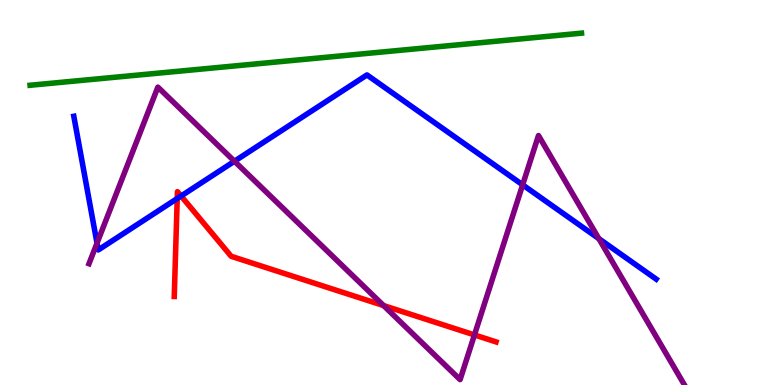[{'lines': ['blue', 'red'], 'intersections': [{'x': 2.29, 'y': 4.84}, {'x': 2.34, 'y': 4.91}]}, {'lines': ['green', 'red'], 'intersections': []}, {'lines': ['purple', 'red'], 'intersections': [{'x': 4.95, 'y': 2.06}, {'x': 6.12, 'y': 1.3}]}, {'lines': ['blue', 'green'], 'intersections': []}, {'lines': ['blue', 'purple'], 'intersections': [{'x': 1.25, 'y': 3.68}, {'x': 3.03, 'y': 5.81}, {'x': 6.74, 'y': 5.2}, {'x': 7.73, 'y': 3.8}]}, {'lines': ['green', 'purple'], 'intersections': []}]